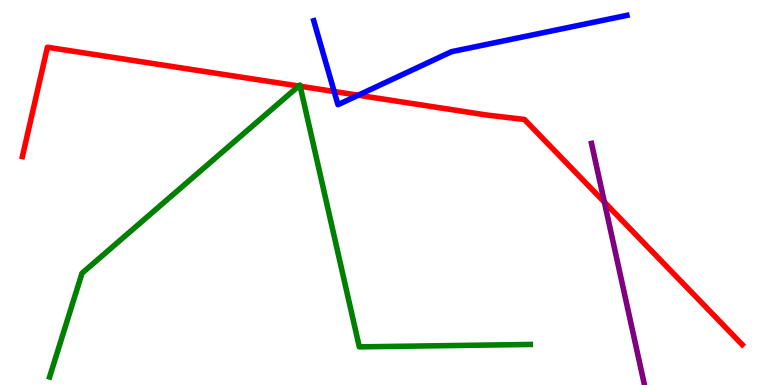[{'lines': ['blue', 'red'], 'intersections': [{'x': 4.31, 'y': 7.62}, {'x': 4.62, 'y': 7.53}]}, {'lines': ['green', 'red'], 'intersections': [{'x': 3.85, 'y': 7.77}, {'x': 3.87, 'y': 7.76}]}, {'lines': ['purple', 'red'], 'intersections': [{'x': 7.8, 'y': 4.75}]}, {'lines': ['blue', 'green'], 'intersections': []}, {'lines': ['blue', 'purple'], 'intersections': []}, {'lines': ['green', 'purple'], 'intersections': []}]